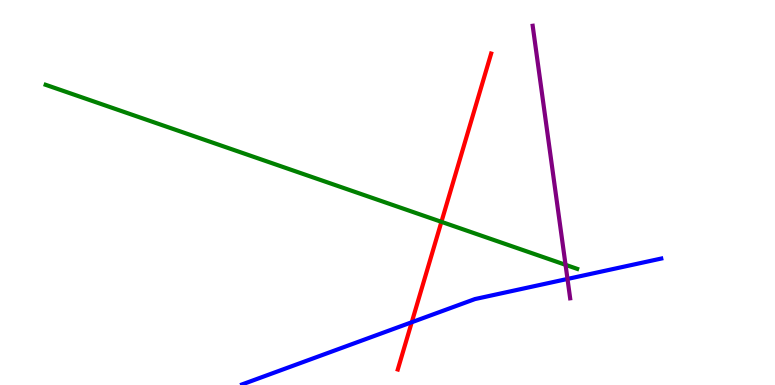[{'lines': ['blue', 'red'], 'intersections': [{'x': 5.31, 'y': 1.63}]}, {'lines': ['green', 'red'], 'intersections': [{'x': 5.7, 'y': 4.24}]}, {'lines': ['purple', 'red'], 'intersections': []}, {'lines': ['blue', 'green'], 'intersections': []}, {'lines': ['blue', 'purple'], 'intersections': [{'x': 7.32, 'y': 2.75}]}, {'lines': ['green', 'purple'], 'intersections': [{'x': 7.3, 'y': 3.12}]}]